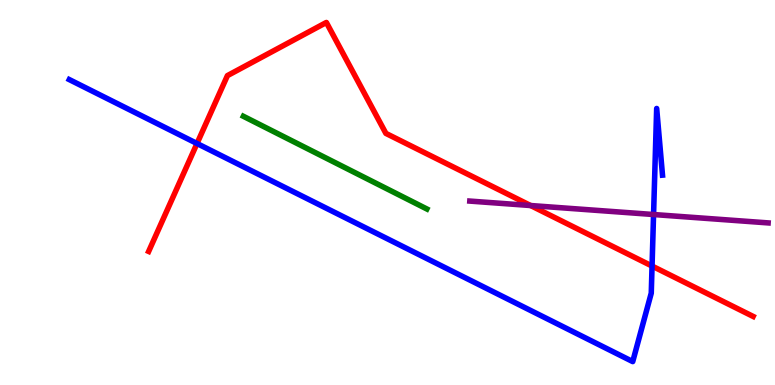[{'lines': ['blue', 'red'], 'intersections': [{'x': 2.54, 'y': 6.27}, {'x': 8.41, 'y': 3.09}]}, {'lines': ['green', 'red'], 'intersections': []}, {'lines': ['purple', 'red'], 'intersections': [{'x': 6.85, 'y': 4.66}]}, {'lines': ['blue', 'green'], 'intersections': []}, {'lines': ['blue', 'purple'], 'intersections': [{'x': 8.43, 'y': 4.43}]}, {'lines': ['green', 'purple'], 'intersections': []}]